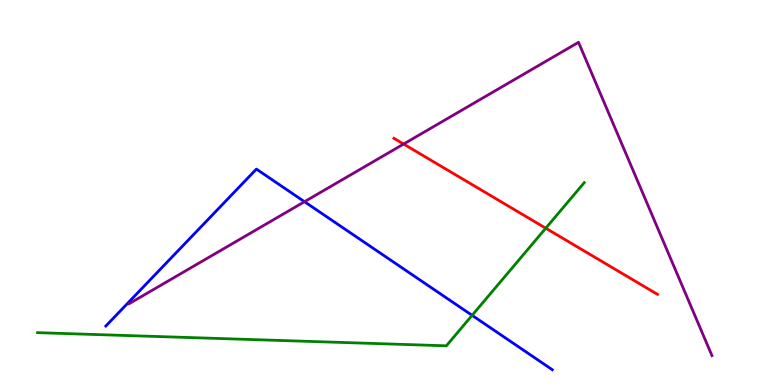[{'lines': ['blue', 'red'], 'intersections': []}, {'lines': ['green', 'red'], 'intersections': [{'x': 7.04, 'y': 4.07}]}, {'lines': ['purple', 'red'], 'intersections': [{'x': 5.21, 'y': 6.26}]}, {'lines': ['blue', 'green'], 'intersections': [{'x': 6.09, 'y': 1.81}]}, {'lines': ['blue', 'purple'], 'intersections': [{'x': 3.93, 'y': 4.76}]}, {'lines': ['green', 'purple'], 'intersections': []}]